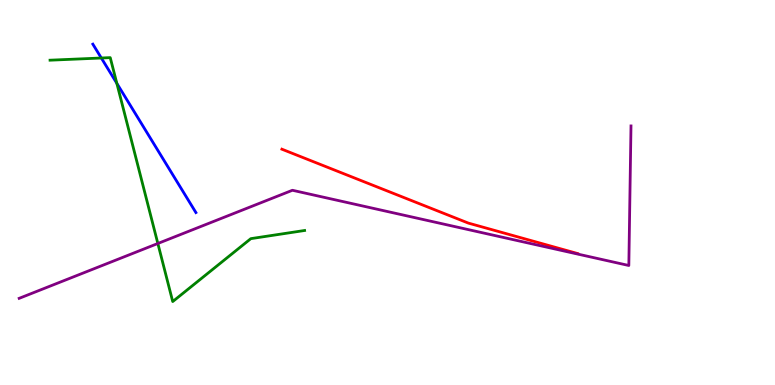[{'lines': ['blue', 'red'], 'intersections': []}, {'lines': ['green', 'red'], 'intersections': []}, {'lines': ['purple', 'red'], 'intersections': []}, {'lines': ['blue', 'green'], 'intersections': [{'x': 1.31, 'y': 8.49}, {'x': 1.51, 'y': 7.84}]}, {'lines': ['blue', 'purple'], 'intersections': []}, {'lines': ['green', 'purple'], 'intersections': [{'x': 2.04, 'y': 3.68}]}]